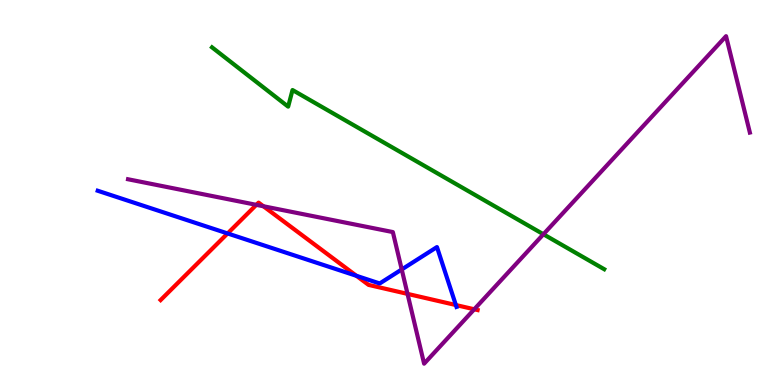[{'lines': ['blue', 'red'], 'intersections': [{'x': 2.94, 'y': 3.94}, {'x': 4.6, 'y': 2.84}, {'x': 5.88, 'y': 2.08}]}, {'lines': ['green', 'red'], 'intersections': []}, {'lines': ['purple', 'red'], 'intersections': [{'x': 3.31, 'y': 4.68}, {'x': 3.4, 'y': 4.64}, {'x': 5.26, 'y': 2.37}, {'x': 6.12, 'y': 1.97}]}, {'lines': ['blue', 'green'], 'intersections': []}, {'lines': ['blue', 'purple'], 'intersections': [{'x': 5.18, 'y': 3.0}]}, {'lines': ['green', 'purple'], 'intersections': [{'x': 7.01, 'y': 3.92}]}]